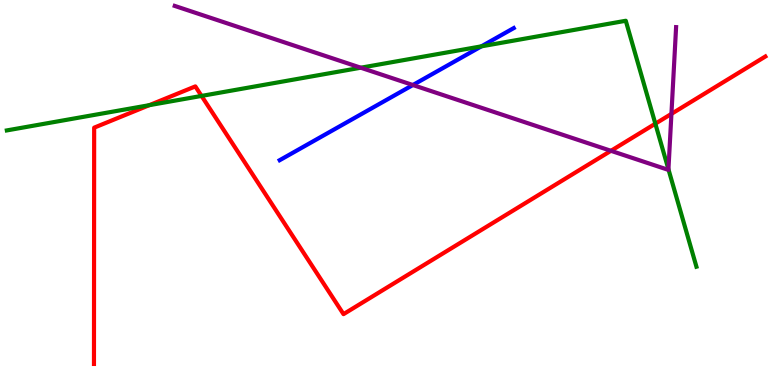[{'lines': ['blue', 'red'], 'intersections': []}, {'lines': ['green', 'red'], 'intersections': [{'x': 1.93, 'y': 7.27}, {'x': 2.6, 'y': 7.51}, {'x': 8.46, 'y': 6.79}]}, {'lines': ['purple', 'red'], 'intersections': [{'x': 7.88, 'y': 6.08}, {'x': 8.66, 'y': 7.04}]}, {'lines': ['blue', 'green'], 'intersections': [{'x': 6.21, 'y': 8.8}]}, {'lines': ['blue', 'purple'], 'intersections': [{'x': 5.33, 'y': 7.79}]}, {'lines': ['green', 'purple'], 'intersections': [{'x': 4.66, 'y': 8.24}, {'x': 8.63, 'y': 5.6}]}]